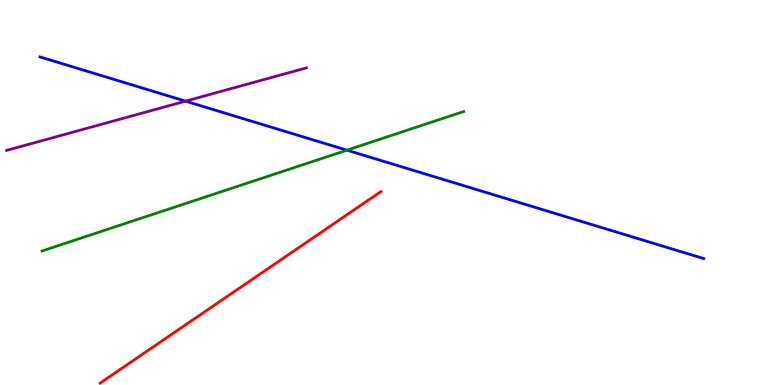[{'lines': ['blue', 'red'], 'intersections': []}, {'lines': ['green', 'red'], 'intersections': []}, {'lines': ['purple', 'red'], 'intersections': []}, {'lines': ['blue', 'green'], 'intersections': [{'x': 4.48, 'y': 6.1}]}, {'lines': ['blue', 'purple'], 'intersections': [{'x': 2.39, 'y': 7.37}]}, {'lines': ['green', 'purple'], 'intersections': []}]